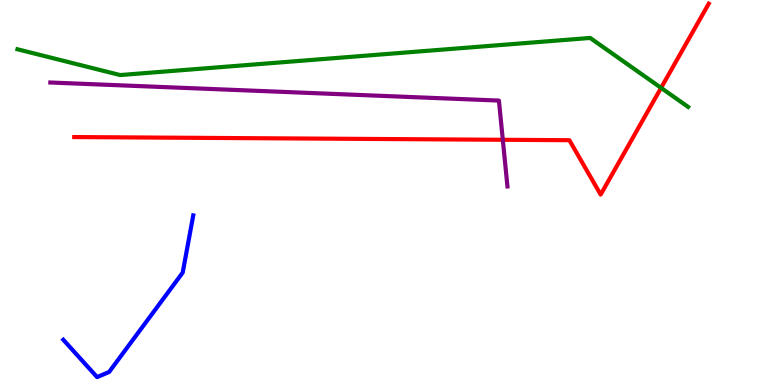[{'lines': ['blue', 'red'], 'intersections': []}, {'lines': ['green', 'red'], 'intersections': [{'x': 8.53, 'y': 7.72}]}, {'lines': ['purple', 'red'], 'intersections': [{'x': 6.49, 'y': 6.37}]}, {'lines': ['blue', 'green'], 'intersections': []}, {'lines': ['blue', 'purple'], 'intersections': []}, {'lines': ['green', 'purple'], 'intersections': []}]